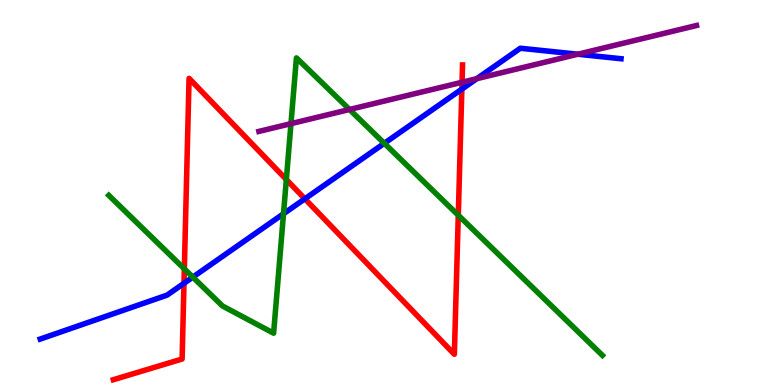[{'lines': ['blue', 'red'], 'intersections': [{'x': 2.37, 'y': 2.64}, {'x': 3.93, 'y': 4.84}, {'x': 5.96, 'y': 7.68}]}, {'lines': ['green', 'red'], 'intersections': [{'x': 2.38, 'y': 3.02}, {'x': 3.69, 'y': 5.34}, {'x': 5.91, 'y': 4.41}]}, {'lines': ['purple', 'red'], 'intersections': [{'x': 5.96, 'y': 7.86}]}, {'lines': ['blue', 'green'], 'intersections': [{'x': 2.49, 'y': 2.8}, {'x': 3.66, 'y': 4.45}, {'x': 4.96, 'y': 6.28}]}, {'lines': ['blue', 'purple'], 'intersections': [{'x': 6.15, 'y': 7.96}, {'x': 7.46, 'y': 8.59}]}, {'lines': ['green', 'purple'], 'intersections': [{'x': 3.75, 'y': 6.79}, {'x': 4.51, 'y': 7.16}]}]